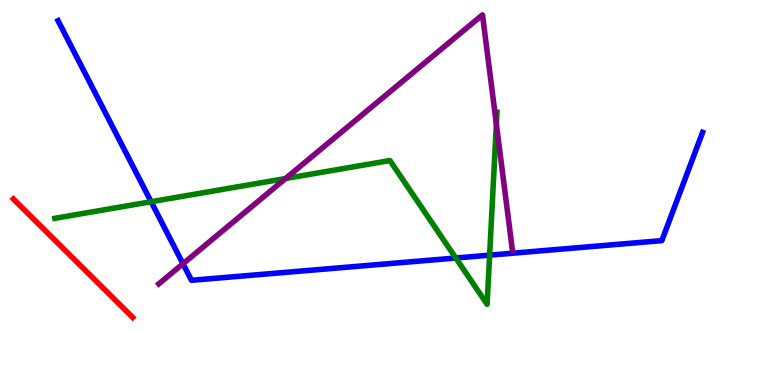[{'lines': ['blue', 'red'], 'intersections': []}, {'lines': ['green', 'red'], 'intersections': []}, {'lines': ['purple', 'red'], 'intersections': []}, {'lines': ['blue', 'green'], 'intersections': [{'x': 1.95, 'y': 4.76}, {'x': 5.88, 'y': 3.3}, {'x': 6.32, 'y': 3.37}]}, {'lines': ['blue', 'purple'], 'intersections': [{'x': 2.36, 'y': 3.15}]}, {'lines': ['green', 'purple'], 'intersections': [{'x': 3.68, 'y': 5.36}, {'x': 6.4, 'y': 6.78}]}]